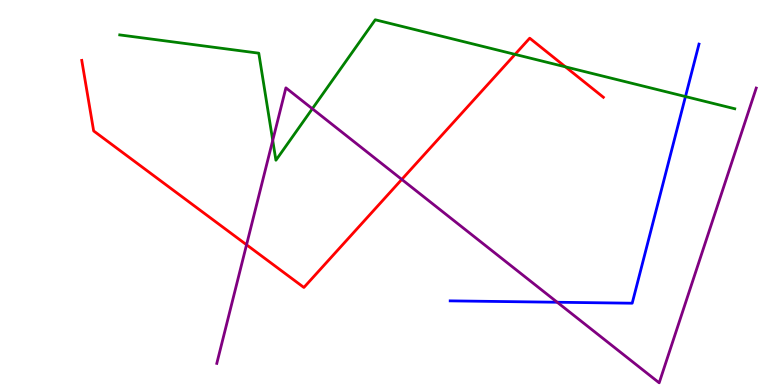[{'lines': ['blue', 'red'], 'intersections': []}, {'lines': ['green', 'red'], 'intersections': [{'x': 6.65, 'y': 8.59}, {'x': 7.3, 'y': 8.26}]}, {'lines': ['purple', 'red'], 'intersections': [{'x': 3.18, 'y': 3.64}, {'x': 5.18, 'y': 5.34}]}, {'lines': ['blue', 'green'], 'intersections': [{'x': 8.84, 'y': 7.49}]}, {'lines': ['blue', 'purple'], 'intersections': [{'x': 7.19, 'y': 2.15}]}, {'lines': ['green', 'purple'], 'intersections': [{'x': 3.52, 'y': 6.35}, {'x': 4.03, 'y': 7.18}]}]